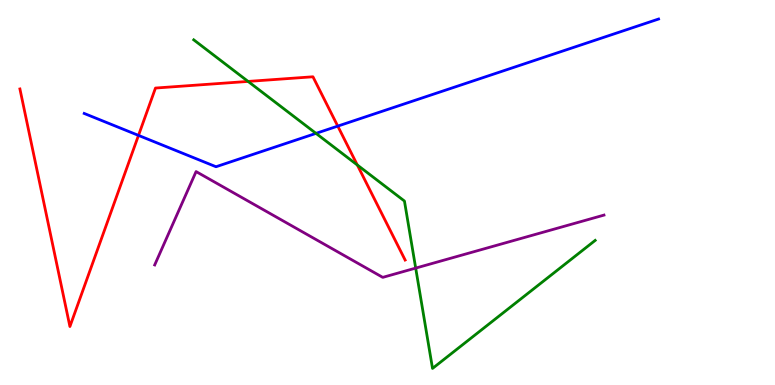[{'lines': ['blue', 'red'], 'intersections': [{'x': 1.79, 'y': 6.48}, {'x': 4.36, 'y': 6.72}]}, {'lines': ['green', 'red'], 'intersections': [{'x': 3.2, 'y': 7.89}, {'x': 4.61, 'y': 5.71}]}, {'lines': ['purple', 'red'], 'intersections': []}, {'lines': ['blue', 'green'], 'intersections': [{'x': 4.08, 'y': 6.54}]}, {'lines': ['blue', 'purple'], 'intersections': []}, {'lines': ['green', 'purple'], 'intersections': [{'x': 5.36, 'y': 3.04}]}]